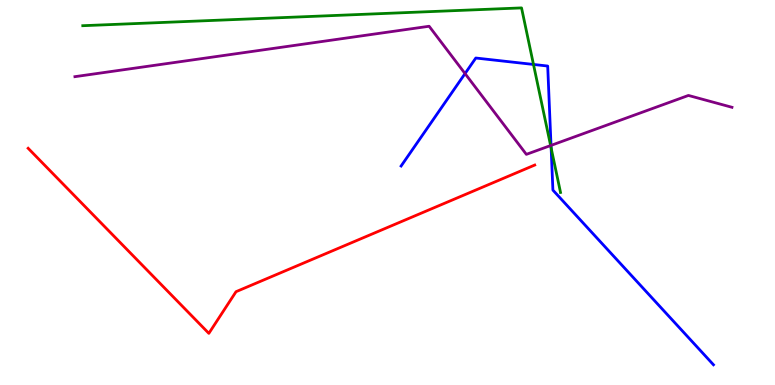[{'lines': ['blue', 'red'], 'intersections': []}, {'lines': ['green', 'red'], 'intersections': []}, {'lines': ['purple', 'red'], 'intersections': []}, {'lines': ['blue', 'green'], 'intersections': [{'x': 6.88, 'y': 8.33}, {'x': 7.11, 'y': 6.16}]}, {'lines': ['blue', 'purple'], 'intersections': [{'x': 6.0, 'y': 8.09}, {'x': 7.11, 'y': 6.22}]}, {'lines': ['green', 'purple'], 'intersections': [{'x': 7.1, 'y': 6.22}]}]